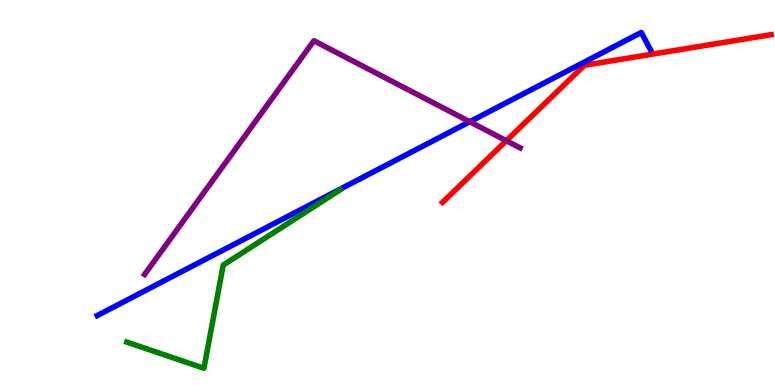[{'lines': ['blue', 'red'], 'intersections': []}, {'lines': ['green', 'red'], 'intersections': []}, {'lines': ['purple', 'red'], 'intersections': [{'x': 6.53, 'y': 6.34}]}, {'lines': ['blue', 'green'], 'intersections': []}, {'lines': ['blue', 'purple'], 'intersections': [{'x': 6.06, 'y': 6.84}]}, {'lines': ['green', 'purple'], 'intersections': []}]